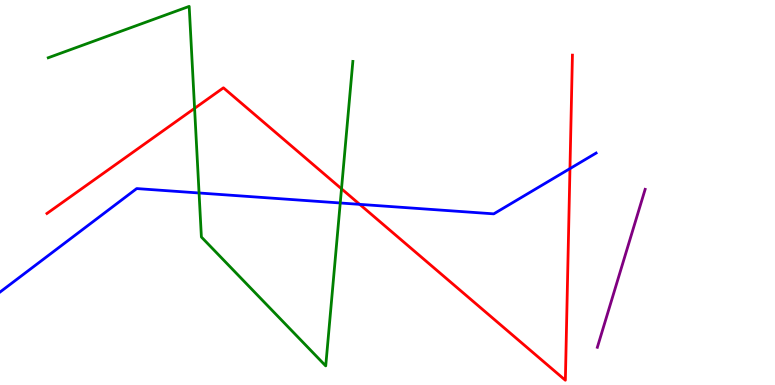[{'lines': ['blue', 'red'], 'intersections': [{'x': 4.64, 'y': 4.69}, {'x': 7.35, 'y': 5.62}]}, {'lines': ['green', 'red'], 'intersections': [{'x': 2.51, 'y': 7.19}, {'x': 4.41, 'y': 5.1}]}, {'lines': ['purple', 'red'], 'intersections': []}, {'lines': ['blue', 'green'], 'intersections': [{'x': 2.57, 'y': 4.99}, {'x': 4.39, 'y': 4.73}]}, {'lines': ['blue', 'purple'], 'intersections': []}, {'lines': ['green', 'purple'], 'intersections': []}]